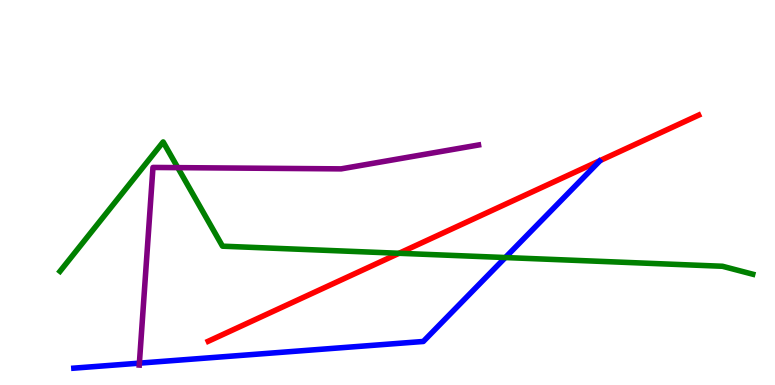[{'lines': ['blue', 'red'], 'intersections': []}, {'lines': ['green', 'red'], 'intersections': [{'x': 5.15, 'y': 3.42}]}, {'lines': ['purple', 'red'], 'intersections': []}, {'lines': ['blue', 'green'], 'intersections': [{'x': 6.52, 'y': 3.31}]}, {'lines': ['blue', 'purple'], 'intersections': [{'x': 1.8, 'y': 0.567}]}, {'lines': ['green', 'purple'], 'intersections': [{'x': 2.29, 'y': 5.65}]}]